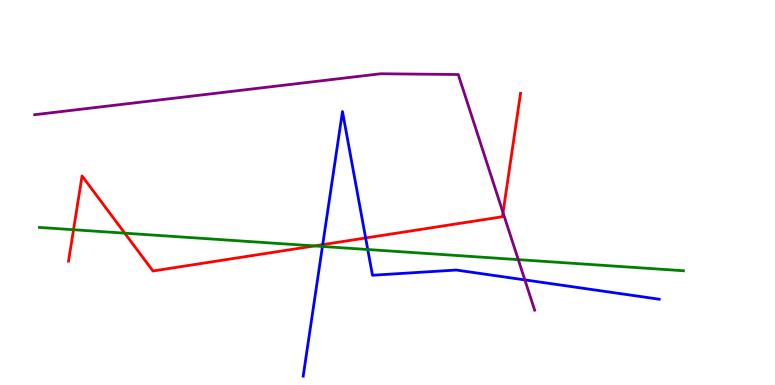[{'lines': ['blue', 'red'], 'intersections': [{'x': 4.16, 'y': 3.65}, {'x': 4.72, 'y': 3.82}]}, {'lines': ['green', 'red'], 'intersections': [{'x': 0.949, 'y': 4.03}, {'x': 1.61, 'y': 3.94}, {'x': 4.06, 'y': 3.61}]}, {'lines': ['purple', 'red'], 'intersections': [{'x': 6.49, 'y': 4.48}]}, {'lines': ['blue', 'green'], 'intersections': [{'x': 4.16, 'y': 3.6}, {'x': 4.75, 'y': 3.52}]}, {'lines': ['blue', 'purple'], 'intersections': [{'x': 6.77, 'y': 2.73}]}, {'lines': ['green', 'purple'], 'intersections': [{'x': 6.69, 'y': 3.26}]}]